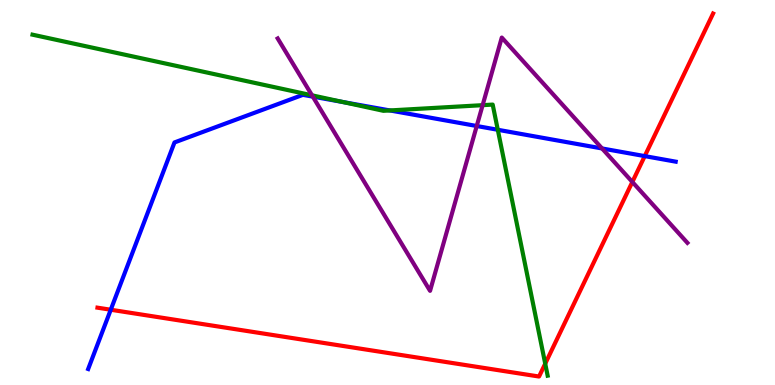[{'lines': ['blue', 'red'], 'intersections': [{'x': 1.43, 'y': 1.95}, {'x': 8.32, 'y': 5.95}]}, {'lines': ['green', 'red'], 'intersections': [{'x': 7.04, 'y': 0.554}]}, {'lines': ['purple', 'red'], 'intersections': [{'x': 8.16, 'y': 5.27}]}, {'lines': ['blue', 'green'], 'intersections': [{'x': 4.43, 'y': 7.35}, {'x': 5.03, 'y': 7.13}, {'x': 6.42, 'y': 6.63}]}, {'lines': ['blue', 'purple'], 'intersections': [{'x': 4.04, 'y': 7.49}, {'x': 6.15, 'y': 6.73}, {'x': 7.77, 'y': 6.14}]}, {'lines': ['green', 'purple'], 'intersections': [{'x': 4.03, 'y': 7.52}, {'x': 6.23, 'y': 7.27}]}]